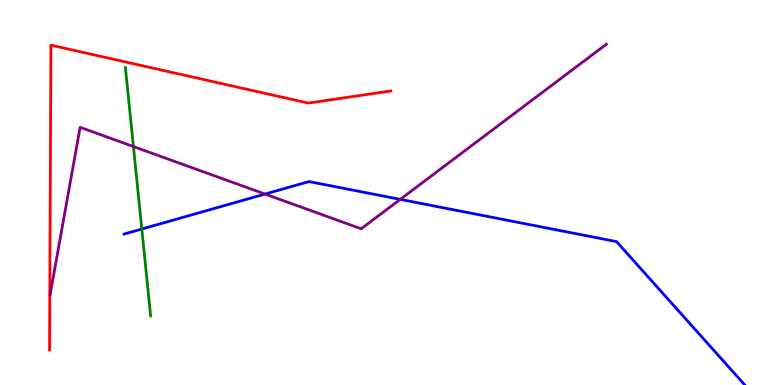[{'lines': ['blue', 'red'], 'intersections': []}, {'lines': ['green', 'red'], 'intersections': []}, {'lines': ['purple', 'red'], 'intersections': []}, {'lines': ['blue', 'green'], 'intersections': [{'x': 1.83, 'y': 4.05}]}, {'lines': ['blue', 'purple'], 'intersections': [{'x': 3.42, 'y': 4.96}, {'x': 5.16, 'y': 4.82}]}, {'lines': ['green', 'purple'], 'intersections': [{'x': 1.72, 'y': 6.19}]}]